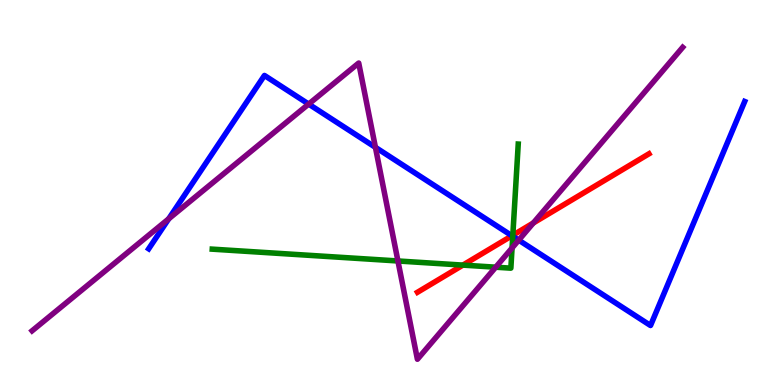[{'lines': ['blue', 'red'], 'intersections': [{'x': 6.61, 'y': 3.88}]}, {'lines': ['green', 'red'], 'intersections': [{'x': 5.97, 'y': 3.11}, {'x': 6.62, 'y': 3.89}]}, {'lines': ['purple', 'red'], 'intersections': [{'x': 6.88, 'y': 4.21}]}, {'lines': ['blue', 'green'], 'intersections': [{'x': 6.62, 'y': 3.86}]}, {'lines': ['blue', 'purple'], 'intersections': [{'x': 2.18, 'y': 4.32}, {'x': 3.98, 'y': 7.3}, {'x': 4.84, 'y': 6.17}, {'x': 6.69, 'y': 3.76}]}, {'lines': ['green', 'purple'], 'intersections': [{'x': 5.13, 'y': 3.22}, {'x': 6.4, 'y': 3.06}, {'x': 6.61, 'y': 3.56}]}]